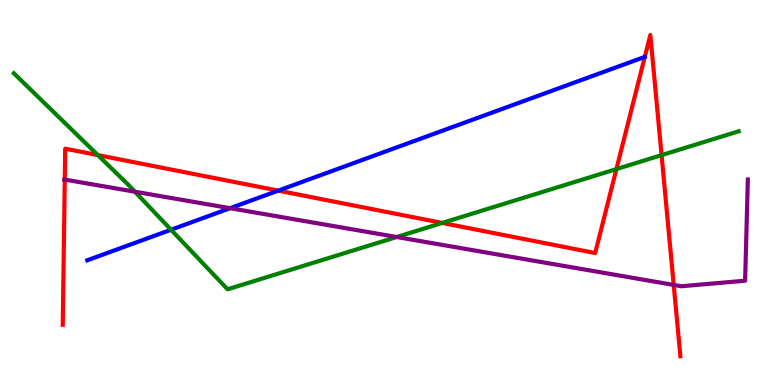[{'lines': ['blue', 'red'], 'intersections': [{'x': 3.59, 'y': 5.05}]}, {'lines': ['green', 'red'], 'intersections': [{'x': 1.26, 'y': 5.97}, {'x': 5.71, 'y': 4.21}, {'x': 7.95, 'y': 5.61}, {'x': 8.54, 'y': 5.97}]}, {'lines': ['purple', 'red'], 'intersections': [{'x': 0.836, 'y': 5.34}, {'x': 8.69, 'y': 2.6}]}, {'lines': ['blue', 'green'], 'intersections': [{'x': 2.21, 'y': 4.03}]}, {'lines': ['blue', 'purple'], 'intersections': [{'x': 2.97, 'y': 4.59}]}, {'lines': ['green', 'purple'], 'intersections': [{'x': 1.74, 'y': 5.02}, {'x': 5.12, 'y': 3.84}]}]